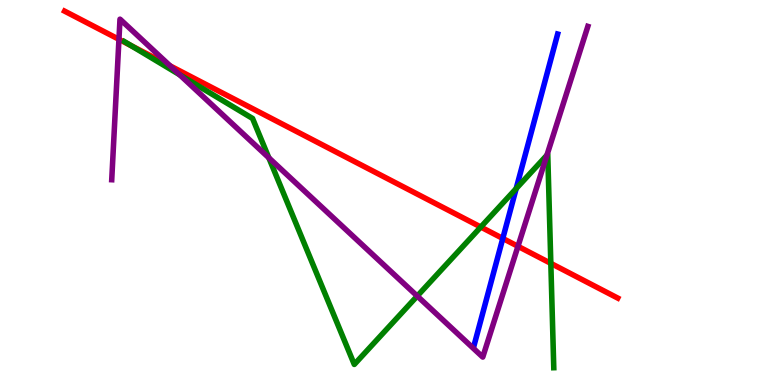[{'lines': ['blue', 'red'], 'intersections': [{'x': 6.49, 'y': 3.81}]}, {'lines': ['green', 'red'], 'intersections': [{'x': 1.69, 'y': 8.81}, {'x': 6.2, 'y': 4.1}, {'x': 7.11, 'y': 3.16}]}, {'lines': ['purple', 'red'], 'intersections': [{'x': 1.53, 'y': 8.98}, {'x': 2.2, 'y': 8.29}, {'x': 6.68, 'y': 3.6}]}, {'lines': ['blue', 'green'], 'intersections': [{'x': 6.66, 'y': 5.1}]}, {'lines': ['blue', 'purple'], 'intersections': []}, {'lines': ['green', 'purple'], 'intersections': [{'x': 2.32, 'y': 8.06}, {'x': 3.47, 'y': 5.9}, {'x': 5.38, 'y': 2.31}, {'x': 7.06, 'y': 5.97}]}]